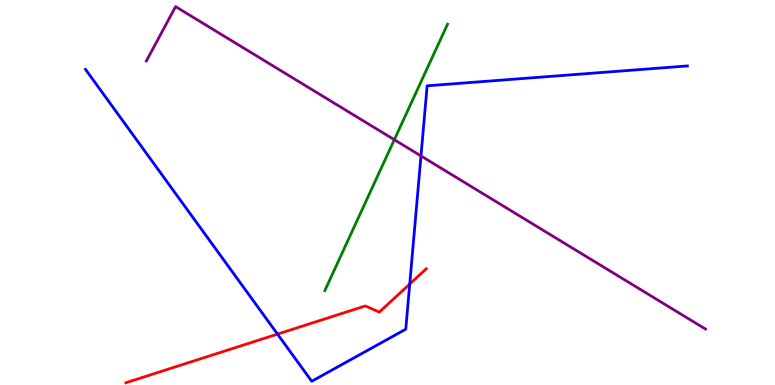[{'lines': ['blue', 'red'], 'intersections': [{'x': 3.58, 'y': 1.32}, {'x': 5.29, 'y': 2.62}]}, {'lines': ['green', 'red'], 'intersections': []}, {'lines': ['purple', 'red'], 'intersections': []}, {'lines': ['blue', 'green'], 'intersections': []}, {'lines': ['blue', 'purple'], 'intersections': [{'x': 5.43, 'y': 5.95}]}, {'lines': ['green', 'purple'], 'intersections': [{'x': 5.09, 'y': 6.37}]}]